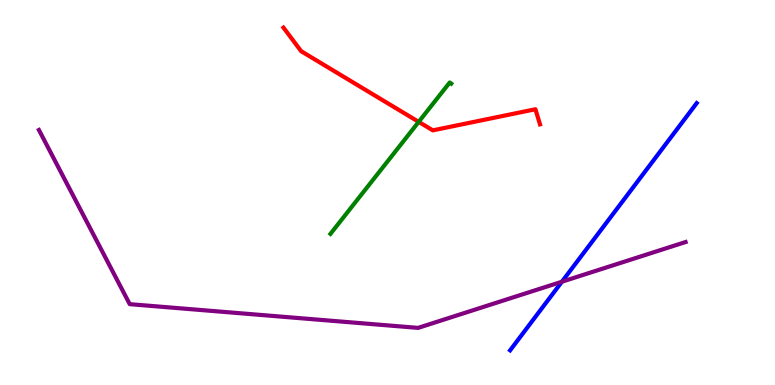[{'lines': ['blue', 'red'], 'intersections': []}, {'lines': ['green', 'red'], 'intersections': [{'x': 5.4, 'y': 6.83}]}, {'lines': ['purple', 'red'], 'intersections': []}, {'lines': ['blue', 'green'], 'intersections': []}, {'lines': ['blue', 'purple'], 'intersections': [{'x': 7.25, 'y': 2.68}]}, {'lines': ['green', 'purple'], 'intersections': []}]